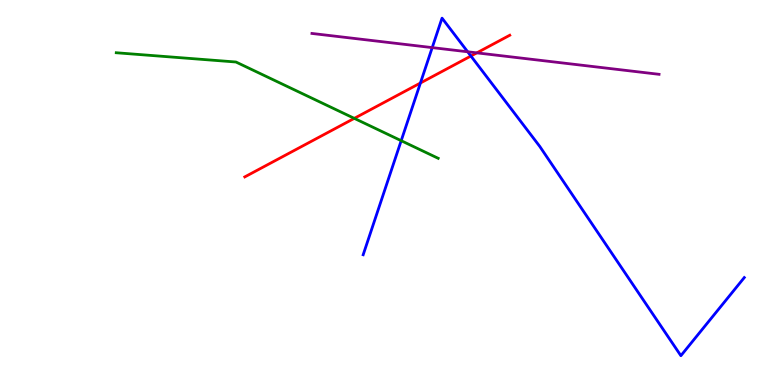[{'lines': ['blue', 'red'], 'intersections': [{'x': 5.42, 'y': 7.84}, {'x': 6.08, 'y': 8.54}]}, {'lines': ['green', 'red'], 'intersections': [{'x': 4.57, 'y': 6.93}]}, {'lines': ['purple', 'red'], 'intersections': [{'x': 6.15, 'y': 8.63}]}, {'lines': ['blue', 'green'], 'intersections': [{'x': 5.18, 'y': 6.35}]}, {'lines': ['blue', 'purple'], 'intersections': [{'x': 5.58, 'y': 8.76}, {'x': 6.03, 'y': 8.65}]}, {'lines': ['green', 'purple'], 'intersections': []}]